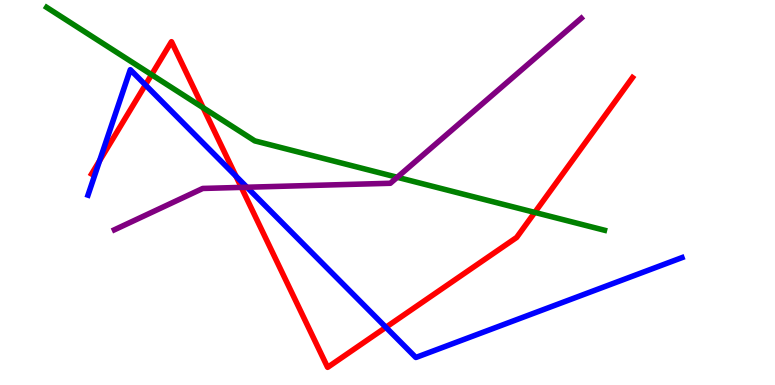[{'lines': ['blue', 'red'], 'intersections': [{'x': 1.29, 'y': 5.83}, {'x': 1.88, 'y': 7.79}, {'x': 3.04, 'y': 5.42}, {'x': 4.98, 'y': 1.5}]}, {'lines': ['green', 'red'], 'intersections': [{'x': 1.96, 'y': 8.06}, {'x': 2.62, 'y': 7.2}, {'x': 6.9, 'y': 4.48}]}, {'lines': ['purple', 'red'], 'intersections': [{'x': 3.11, 'y': 5.13}]}, {'lines': ['blue', 'green'], 'intersections': []}, {'lines': ['blue', 'purple'], 'intersections': [{'x': 3.19, 'y': 5.14}]}, {'lines': ['green', 'purple'], 'intersections': [{'x': 5.13, 'y': 5.4}]}]